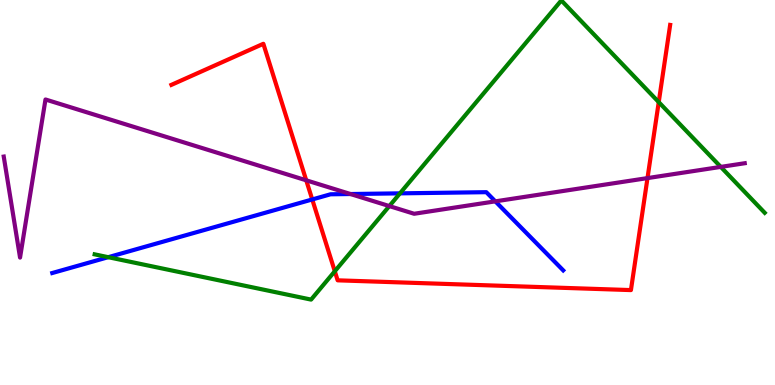[{'lines': ['blue', 'red'], 'intersections': [{'x': 4.03, 'y': 4.82}]}, {'lines': ['green', 'red'], 'intersections': [{'x': 4.32, 'y': 2.95}, {'x': 8.5, 'y': 7.35}]}, {'lines': ['purple', 'red'], 'intersections': [{'x': 3.95, 'y': 5.32}, {'x': 8.35, 'y': 5.37}]}, {'lines': ['blue', 'green'], 'intersections': [{'x': 1.4, 'y': 3.32}, {'x': 5.16, 'y': 4.98}]}, {'lines': ['blue', 'purple'], 'intersections': [{'x': 4.52, 'y': 4.96}, {'x': 6.39, 'y': 4.77}]}, {'lines': ['green', 'purple'], 'intersections': [{'x': 5.02, 'y': 4.65}, {'x': 9.3, 'y': 5.67}]}]